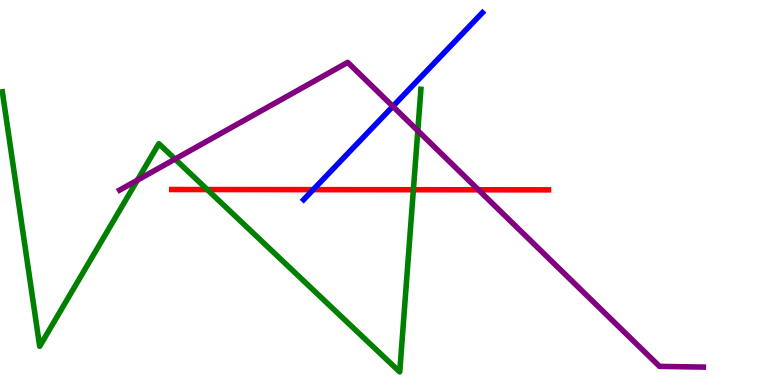[{'lines': ['blue', 'red'], 'intersections': [{'x': 4.04, 'y': 5.07}]}, {'lines': ['green', 'red'], 'intersections': [{'x': 2.67, 'y': 5.08}, {'x': 5.33, 'y': 5.07}]}, {'lines': ['purple', 'red'], 'intersections': [{'x': 6.17, 'y': 5.07}]}, {'lines': ['blue', 'green'], 'intersections': []}, {'lines': ['blue', 'purple'], 'intersections': [{'x': 5.07, 'y': 7.24}]}, {'lines': ['green', 'purple'], 'intersections': [{'x': 1.77, 'y': 5.32}, {'x': 2.26, 'y': 5.87}, {'x': 5.39, 'y': 6.6}]}]